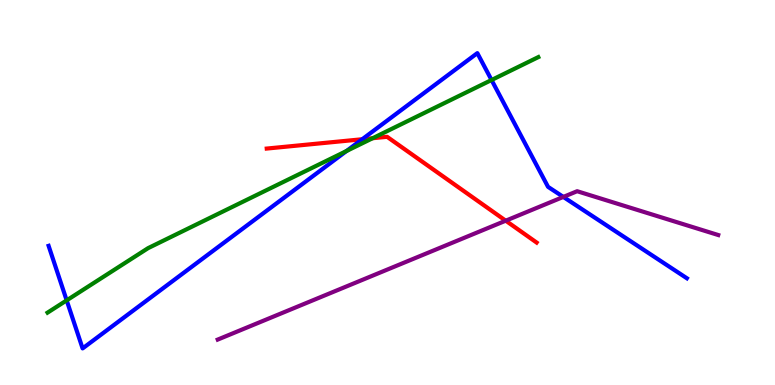[{'lines': ['blue', 'red'], 'intersections': [{'x': 4.67, 'y': 6.38}]}, {'lines': ['green', 'red'], 'intersections': [{'x': 4.81, 'y': 6.41}]}, {'lines': ['purple', 'red'], 'intersections': [{'x': 6.53, 'y': 4.27}]}, {'lines': ['blue', 'green'], 'intersections': [{'x': 0.86, 'y': 2.2}, {'x': 4.47, 'y': 6.08}, {'x': 6.34, 'y': 7.92}]}, {'lines': ['blue', 'purple'], 'intersections': [{'x': 7.27, 'y': 4.89}]}, {'lines': ['green', 'purple'], 'intersections': []}]